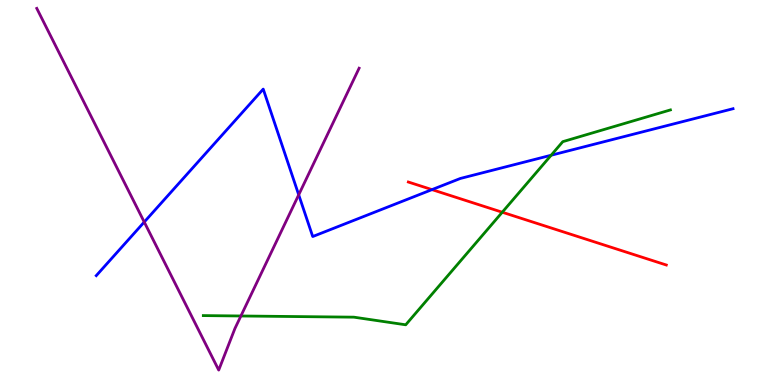[{'lines': ['blue', 'red'], 'intersections': [{'x': 5.57, 'y': 5.07}]}, {'lines': ['green', 'red'], 'intersections': [{'x': 6.48, 'y': 4.49}]}, {'lines': ['purple', 'red'], 'intersections': []}, {'lines': ['blue', 'green'], 'intersections': [{'x': 7.11, 'y': 5.97}]}, {'lines': ['blue', 'purple'], 'intersections': [{'x': 1.86, 'y': 4.23}, {'x': 3.85, 'y': 4.94}]}, {'lines': ['green', 'purple'], 'intersections': [{'x': 3.11, 'y': 1.79}]}]